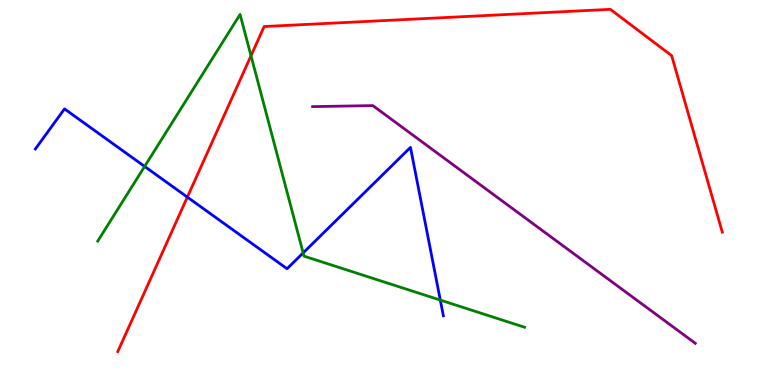[{'lines': ['blue', 'red'], 'intersections': [{'x': 2.42, 'y': 4.88}]}, {'lines': ['green', 'red'], 'intersections': [{'x': 3.24, 'y': 8.55}]}, {'lines': ['purple', 'red'], 'intersections': []}, {'lines': ['blue', 'green'], 'intersections': [{'x': 1.87, 'y': 5.68}, {'x': 3.91, 'y': 3.43}, {'x': 5.68, 'y': 2.21}]}, {'lines': ['blue', 'purple'], 'intersections': []}, {'lines': ['green', 'purple'], 'intersections': []}]